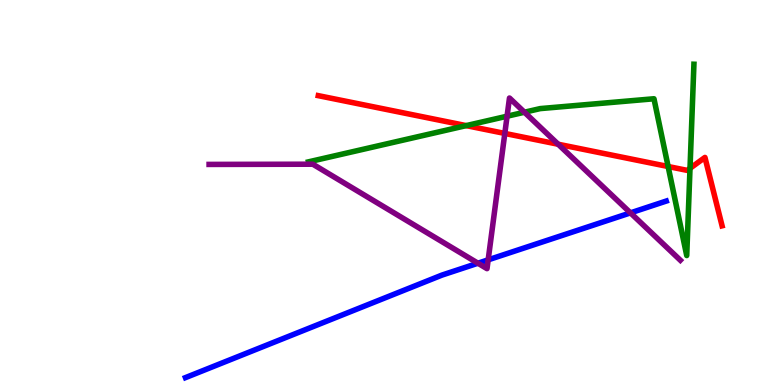[{'lines': ['blue', 'red'], 'intersections': []}, {'lines': ['green', 'red'], 'intersections': [{'x': 6.02, 'y': 6.74}, {'x': 8.62, 'y': 5.68}, {'x': 8.9, 'y': 5.63}]}, {'lines': ['purple', 'red'], 'intersections': [{'x': 6.51, 'y': 6.53}, {'x': 7.2, 'y': 6.25}]}, {'lines': ['blue', 'green'], 'intersections': []}, {'lines': ['blue', 'purple'], 'intersections': [{'x': 6.17, 'y': 3.16}, {'x': 6.3, 'y': 3.25}, {'x': 8.14, 'y': 4.47}]}, {'lines': ['green', 'purple'], 'intersections': [{'x': 6.54, 'y': 6.98}, {'x': 6.77, 'y': 7.09}]}]